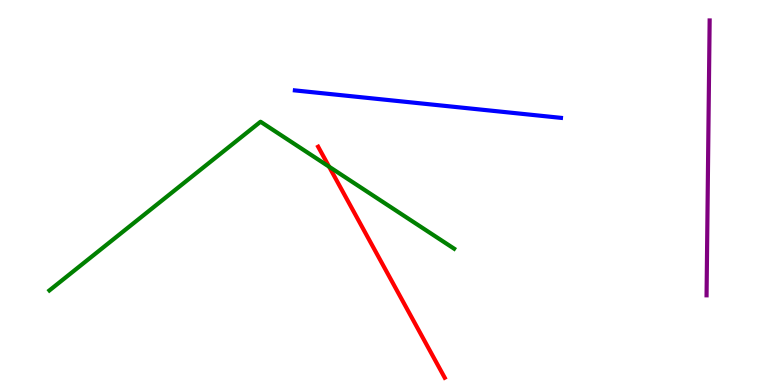[{'lines': ['blue', 'red'], 'intersections': []}, {'lines': ['green', 'red'], 'intersections': [{'x': 4.25, 'y': 5.67}]}, {'lines': ['purple', 'red'], 'intersections': []}, {'lines': ['blue', 'green'], 'intersections': []}, {'lines': ['blue', 'purple'], 'intersections': []}, {'lines': ['green', 'purple'], 'intersections': []}]